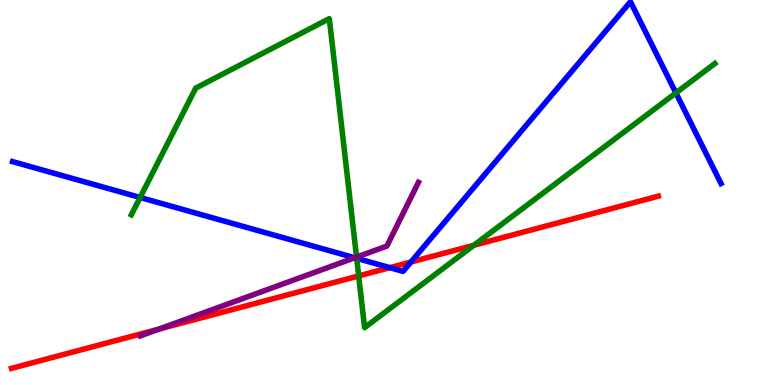[{'lines': ['blue', 'red'], 'intersections': [{'x': 5.03, 'y': 3.05}, {'x': 5.3, 'y': 3.19}]}, {'lines': ['green', 'red'], 'intersections': [{'x': 4.63, 'y': 2.83}, {'x': 6.11, 'y': 3.63}]}, {'lines': ['purple', 'red'], 'intersections': [{'x': 2.05, 'y': 1.45}]}, {'lines': ['blue', 'green'], 'intersections': [{'x': 1.81, 'y': 4.87}, {'x': 4.6, 'y': 3.29}, {'x': 8.72, 'y': 7.59}]}, {'lines': ['blue', 'purple'], 'intersections': [{'x': 4.58, 'y': 3.3}]}, {'lines': ['green', 'purple'], 'intersections': [{'x': 4.6, 'y': 3.32}]}]